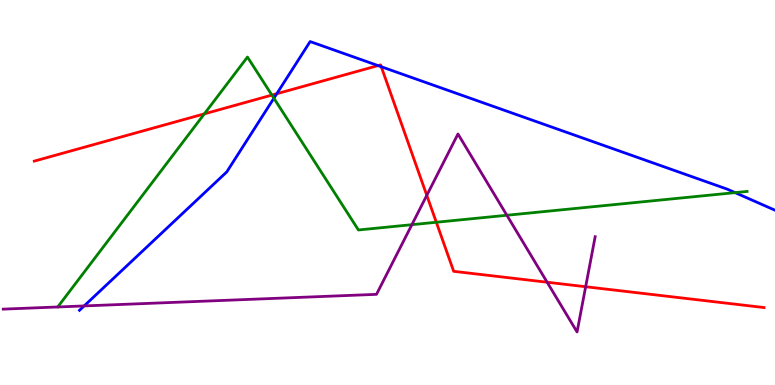[{'lines': ['blue', 'red'], 'intersections': [{'x': 3.57, 'y': 7.57}, {'x': 4.88, 'y': 8.3}, {'x': 4.92, 'y': 8.27}]}, {'lines': ['green', 'red'], 'intersections': [{'x': 2.64, 'y': 7.04}, {'x': 3.51, 'y': 7.53}, {'x': 5.63, 'y': 4.23}]}, {'lines': ['purple', 'red'], 'intersections': [{'x': 5.51, 'y': 4.93}, {'x': 7.06, 'y': 2.67}, {'x': 7.56, 'y': 2.55}]}, {'lines': ['blue', 'green'], 'intersections': [{'x': 3.53, 'y': 7.45}, {'x': 9.49, 'y': 5.0}]}, {'lines': ['blue', 'purple'], 'intersections': [{'x': 1.09, 'y': 2.05}]}, {'lines': ['green', 'purple'], 'intersections': [{'x': 5.31, 'y': 4.16}, {'x': 6.54, 'y': 4.41}]}]